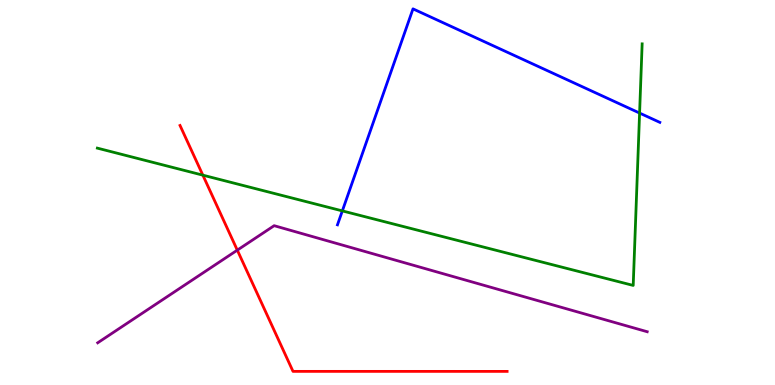[{'lines': ['blue', 'red'], 'intersections': []}, {'lines': ['green', 'red'], 'intersections': [{'x': 2.62, 'y': 5.45}]}, {'lines': ['purple', 'red'], 'intersections': [{'x': 3.06, 'y': 3.5}]}, {'lines': ['blue', 'green'], 'intersections': [{'x': 4.42, 'y': 4.52}, {'x': 8.25, 'y': 7.06}]}, {'lines': ['blue', 'purple'], 'intersections': []}, {'lines': ['green', 'purple'], 'intersections': []}]